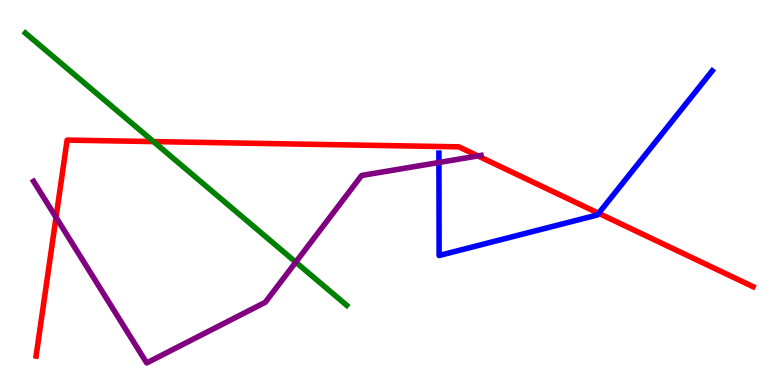[{'lines': ['blue', 'red'], 'intersections': [{'x': 7.72, 'y': 4.46}]}, {'lines': ['green', 'red'], 'intersections': [{'x': 1.98, 'y': 6.32}]}, {'lines': ['purple', 'red'], 'intersections': [{'x': 0.723, 'y': 4.35}, {'x': 6.17, 'y': 5.95}]}, {'lines': ['blue', 'green'], 'intersections': []}, {'lines': ['blue', 'purple'], 'intersections': [{'x': 5.66, 'y': 5.78}]}, {'lines': ['green', 'purple'], 'intersections': [{'x': 3.82, 'y': 3.19}]}]